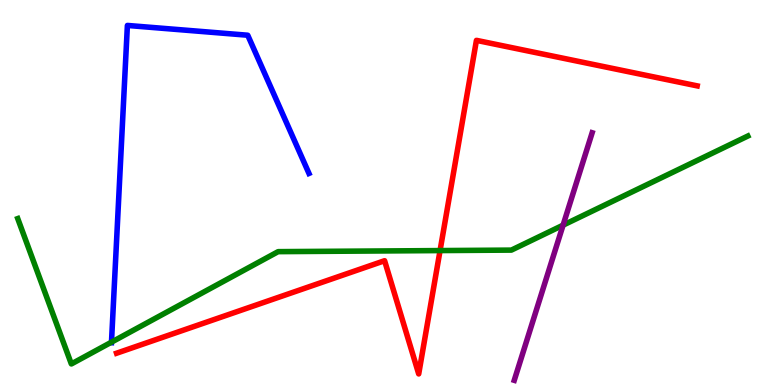[{'lines': ['blue', 'red'], 'intersections': []}, {'lines': ['green', 'red'], 'intersections': [{'x': 5.68, 'y': 3.49}]}, {'lines': ['purple', 'red'], 'intersections': []}, {'lines': ['blue', 'green'], 'intersections': [{'x': 1.44, 'y': 1.11}]}, {'lines': ['blue', 'purple'], 'intersections': []}, {'lines': ['green', 'purple'], 'intersections': [{'x': 7.27, 'y': 4.15}]}]